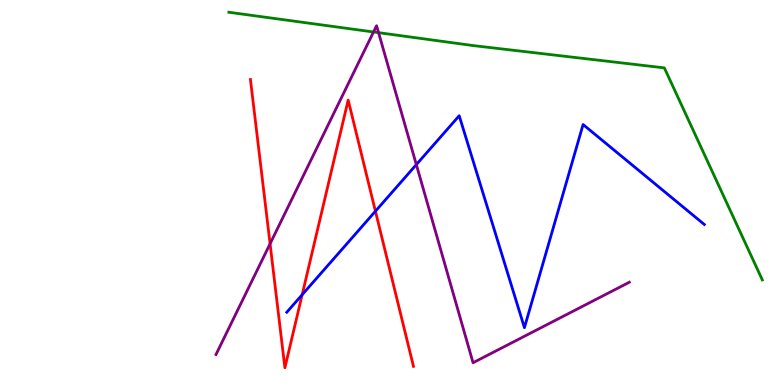[{'lines': ['blue', 'red'], 'intersections': [{'x': 3.9, 'y': 2.34}, {'x': 4.84, 'y': 4.51}]}, {'lines': ['green', 'red'], 'intersections': []}, {'lines': ['purple', 'red'], 'intersections': [{'x': 3.48, 'y': 3.67}]}, {'lines': ['blue', 'green'], 'intersections': []}, {'lines': ['blue', 'purple'], 'intersections': [{'x': 5.37, 'y': 5.72}]}, {'lines': ['green', 'purple'], 'intersections': [{'x': 4.82, 'y': 9.17}, {'x': 4.88, 'y': 9.15}]}]